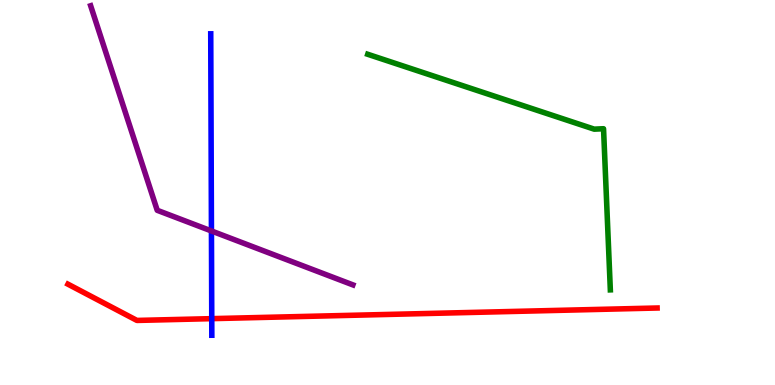[{'lines': ['blue', 'red'], 'intersections': [{'x': 2.73, 'y': 1.72}]}, {'lines': ['green', 'red'], 'intersections': []}, {'lines': ['purple', 'red'], 'intersections': []}, {'lines': ['blue', 'green'], 'intersections': []}, {'lines': ['blue', 'purple'], 'intersections': [{'x': 2.73, 'y': 4.0}]}, {'lines': ['green', 'purple'], 'intersections': []}]